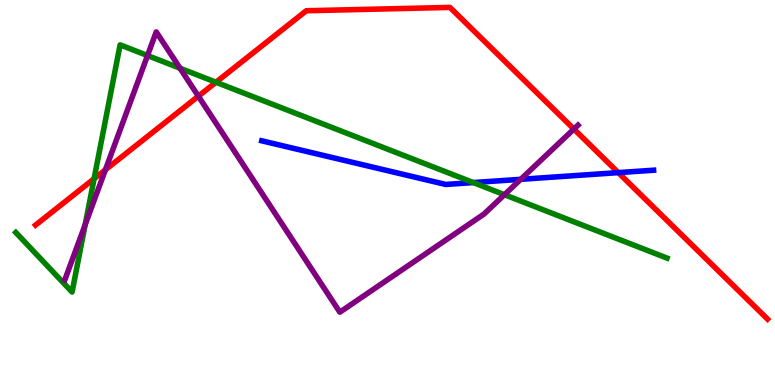[{'lines': ['blue', 'red'], 'intersections': [{'x': 7.98, 'y': 5.52}]}, {'lines': ['green', 'red'], 'intersections': [{'x': 1.21, 'y': 5.36}, {'x': 2.79, 'y': 7.86}]}, {'lines': ['purple', 'red'], 'intersections': [{'x': 1.36, 'y': 5.59}, {'x': 2.56, 'y': 7.5}, {'x': 7.41, 'y': 6.65}]}, {'lines': ['blue', 'green'], 'intersections': [{'x': 6.11, 'y': 5.26}]}, {'lines': ['blue', 'purple'], 'intersections': [{'x': 6.72, 'y': 5.34}]}, {'lines': ['green', 'purple'], 'intersections': [{'x': 1.1, 'y': 4.16}, {'x': 1.9, 'y': 8.56}, {'x': 2.32, 'y': 8.23}, {'x': 6.51, 'y': 4.94}]}]